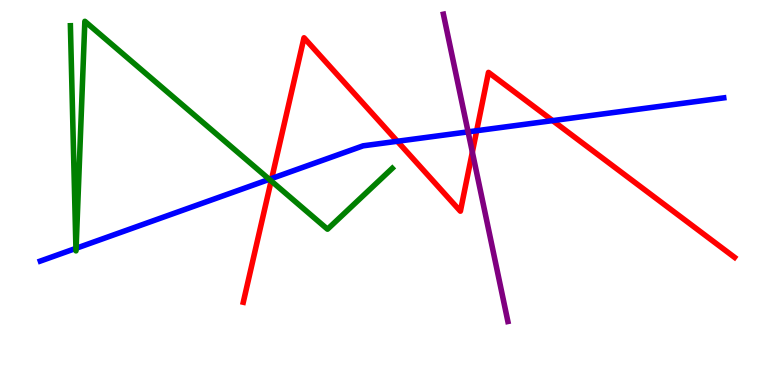[{'lines': ['blue', 'red'], 'intersections': [{'x': 3.51, 'y': 5.36}, {'x': 5.13, 'y': 6.33}, {'x': 6.15, 'y': 6.6}, {'x': 7.13, 'y': 6.87}]}, {'lines': ['green', 'red'], 'intersections': [{'x': 3.5, 'y': 5.3}]}, {'lines': ['purple', 'red'], 'intersections': [{'x': 6.09, 'y': 6.05}]}, {'lines': ['blue', 'green'], 'intersections': [{'x': 0.98, 'y': 3.55}, {'x': 0.982, 'y': 3.55}, {'x': 3.47, 'y': 5.34}]}, {'lines': ['blue', 'purple'], 'intersections': [{'x': 6.04, 'y': 6.57}]}, {'lines': ['green', 'purple'], 'intersections': []}]